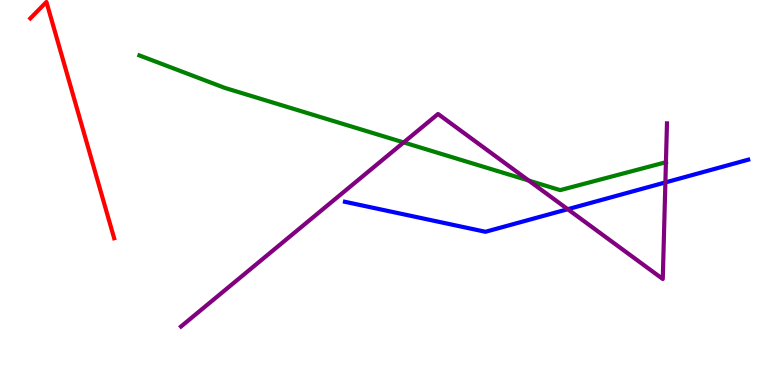[{'lines': ['blue', 'red'], 'intersections': []}, {'lines': ['green', 'red'], 'intersections': []}, {'lines': ['purple', 'red'], 'intersections': []}, {'lines': ['blue', 'green'], 'intersections': []}, {'lines': ['blue', 'purple'], 'intersections': [{'x': 7.33, 'y': 4.57}, {'x': 8.59, 'y': 5.26}]}, {'lines': ['green', 'purple'], 'intersections': [{'x': 5.21, 'y': 6.3}, {'x': 6.82, 'y': 5.31}, {'x': 8.59, 'y': 5.79}]}]